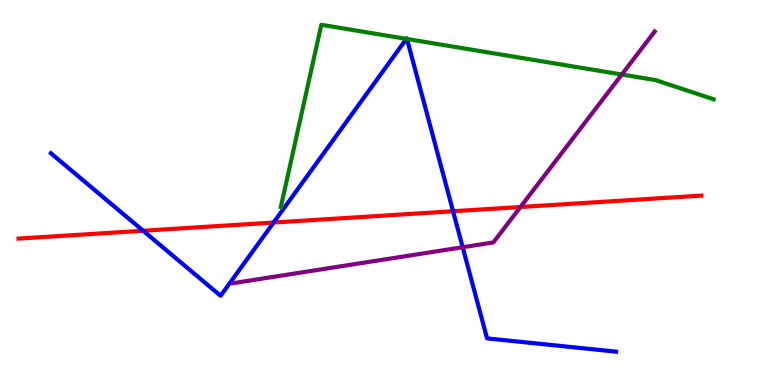[{'lines': ['blue', 'red'], 'intersections': [{'x': 1.85, 'y': 4.01}, {'x': 3.53, 'y': 4.22}, {'x': 5.85, 'y': 4.51}]}, {'lines': ['green', 'red'], 'intersections': []}, {'lines': ['purple', 'red'], 'intersections': [{'x': 6.72, 'y': 4.62}]}, {'lines': ['blue', 'green'], 'intersections': [{'x': 5.24, 'y': 8.99}, {'x': 5.25, 'y': 8.99}]}, {'lines': ['blue', 'purple'], 'intersections': [{'x': 5.97, 'y': 3.58}]}, {'lines': ['green', 'purple'], 'intersections': [{'x': 8.02, 'y': 8.06}]}]